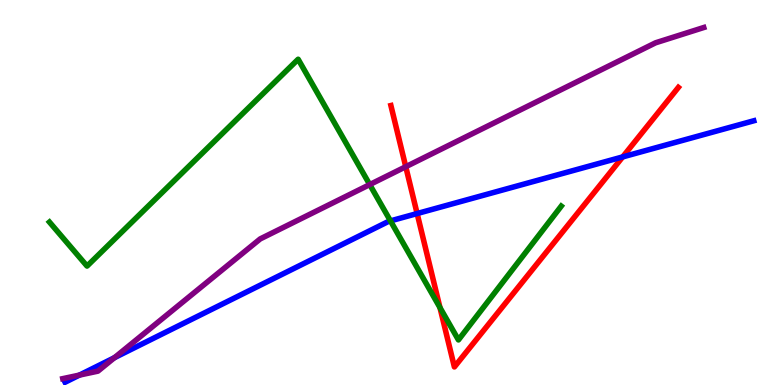[{'lines': ['blue', 'red'], 'intersections': [{'x': 5.38, 'y': 4.45}, {'x': 8.03, 'y': 5.92}]}, {'lines': ['green', 'red'], 'intersections': [{'x': 5.68, 'y': 2.01}]}, {'lines': ['purple', 'red'], 'intersections': [{'x': 5.24, 'y': 5.67}]}, {'lines': ['blue', 'green'], 'intersections': [{'x': 5.04, 'y': 4.26}]}, {'lines': ['blue', 'purple'], 'intersections': [{'x': 1.02, 'y': 0.257}, {'x': 1.48, 'y': 0.71}]}, {'lines': ['green', 'purple'], 'intersections': [{'x': 4.77, 'y': 5.21}]}]